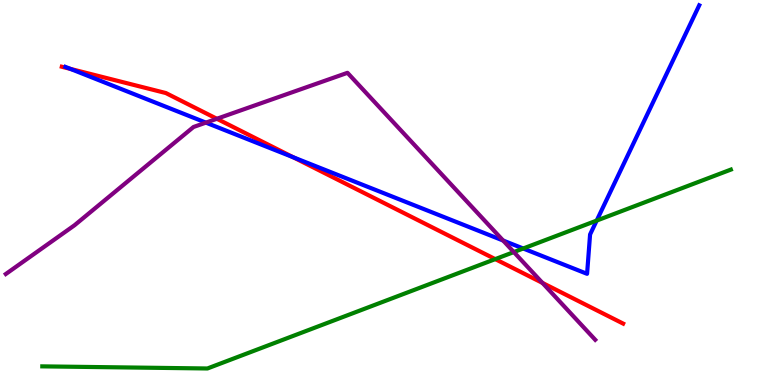[{'lines': ['blue', 'red'], 'intersections': [{'x': 0.91, 'y': 8.21}, {'x': 3.78, 'y': 5.92}]}, {'lines': ['green', 'red'], 'intersections': [{'x': 6.39, 'y': 3.27}]}, {'lines': ['purple', 'red'], 'intersections': [{'x': 2.8, 'y': 6.92}, {'x': 7.0, 'y': 2.65}]}, {'lines': ['blue', 'green'], 'intersections': [{'x': 6.75, 'y': 3.55}, {'x': 7.7, 'y': 4.27}]}, {'lines': ['blue', 'purple'], 'intersections': [{'x': 2.66, 'y': 6.81}, {'x': 6.49, 'y': 3.75}]}, {'lines': ['green', 'purple'], 'intersections': [{'x': 6.63, 'y': 3.45}]}]